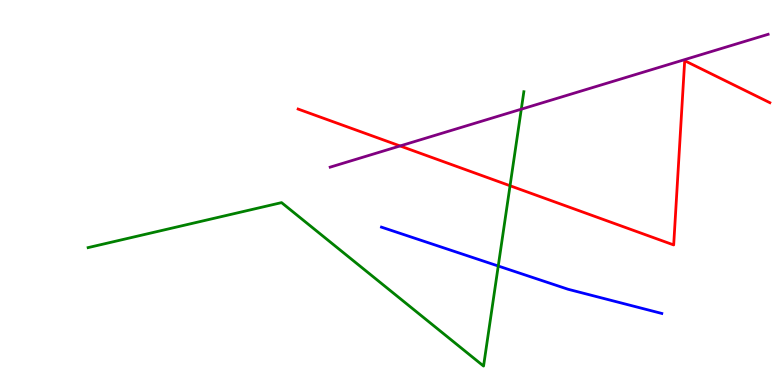[{'lines': ['blue', 'red'], 'intersections': []}, {'lines': ['green', 'red'], 'intersections': [{'x': 6.58, 'y': 5.18}]}, {'lines': ['purple', 'red'], 'intersections': [{'x': 5.16, 'y': 6.21}]}, {'lines': ['blue', 'green'], 'intersections': [{'x': 6.43, 'y': 3.09}]}, {'lines': ['blue', 'purple'], 'intersections': []}, {'lines': ['green', 'purple'], 'intersections': [{'x': 6.73, 'y': 7.16}]}]